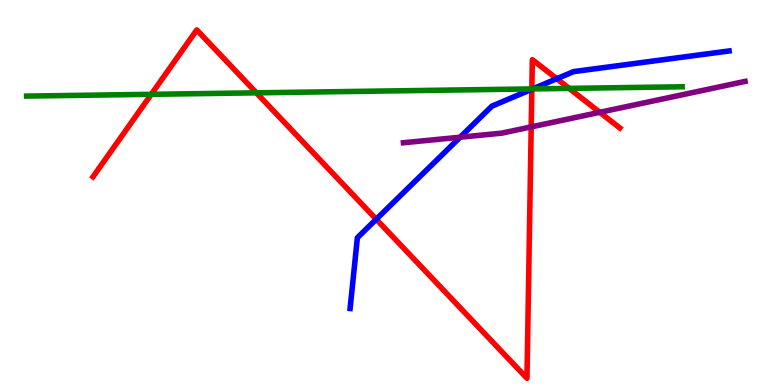[{'lines': ['blue', 'red'], 'intersections': [{'x': 4.85, 'y': 4.3}, {'x': 6.86, 'y': 7.68}, {'x': 7.18, 'y': 7.95}]}, {'lines': ['green', 'red'], 'intersections': [{'x': 1.95, 'y': 7.55}, {'x': 3.31, 'y': 7.59}, {'x': 6.86, 'y': 7.69}, {'x': 7.34, 'y': 7.7}]}, {'lines': ['purple', 'red'], 'intersections': [{'x': 6.85, 'y': 6.7}, {'x': 7.74, 'y': 7.08}]}, {'lines': ['blue', 'green'], 'intersections': [{'x': 6.87, 'y': 7.69}]}, {'lines': ['blue', 'purple'], 'intersections': [{'x': 5.94, 'y': 6.44}]}, {'lines': ['green', 'purple'], 'intersections': []}]